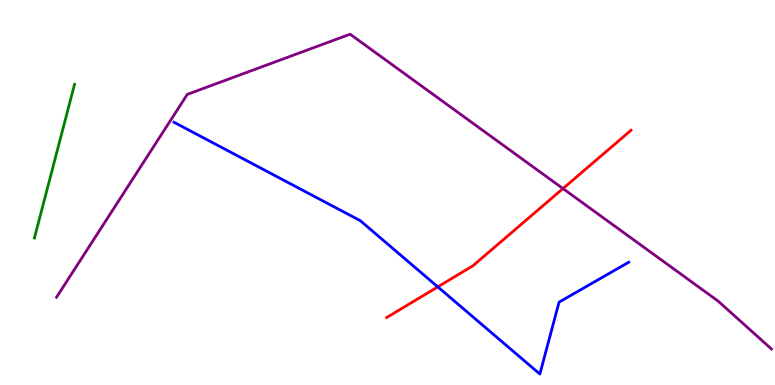[{'lines': ['blue', 'red'], 'intersections': [{'x': 5.65, 'y': 2.55}]}, {'lines': ['green', 'red'], 'intersections': []}, {'lines': ['purple', 'red'], 'intersections': [{'x': 7.26, 'y': 5.1}]}, {'lines': ['blue', 'green'], 'intersections': []}, {'lines': ['blue', 'purple'], 'intersections': []}, {'lines': ['green', 'purple'], 'intersections': []}]